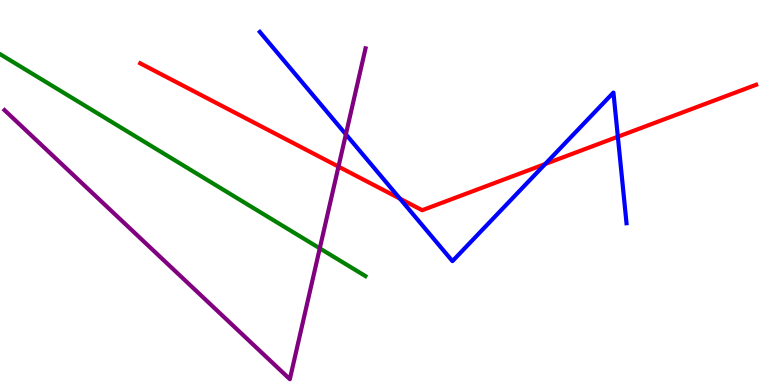[{'lines': ['blue', 'red'], 'intersections': [{'x': 5.16, 'y': 4.84}, {'x': 7.03, 'y': 5.74}, {'x': 7.97, 'y': 6.45}]}, {'lines': ['green', 'red'], 'intersections': []}, {'lines': ['purple', 'red'], 'intersections': [{'x': 4.37, 'y': 5.67}]}, {'lines': ['blue', 'green'], 'intersections': []}, {'lines': ['blue', 'purple'], 'intersections': [{'x': 4.46, 'y': 6.51}]}, {'lines': ['green', 'purple'], 'intersections': [{'x': 4.13, 'y': 3.55}]}]